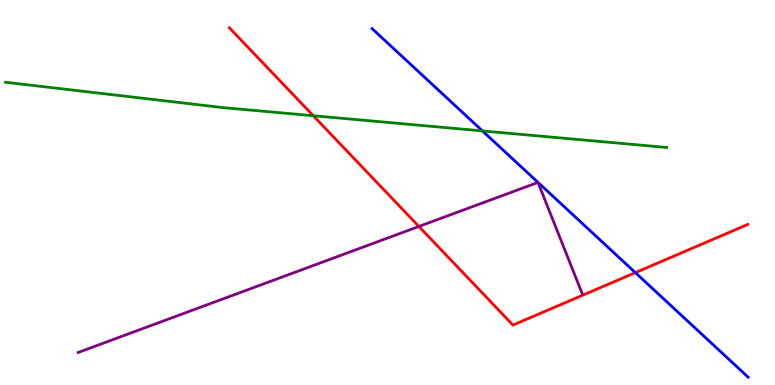[{'lines': ['blue', 'red'], 'intersections': [{'x': 8.2, 'y': 2.92}]}, {'lines': ['green', 'red'], 'intersections': [{'x': 4.04, 'y': 6.99}]}, {'lines': ['purple', 'red'], 'intersections': [{'x': 5.41, 'y': 4.12}]}, {'lines': ['blue', 'green'], 'intersections': [{'x': 6.23, 'y': 6.6}]}, {'lines': ['blue', 'purple'], 'intersections': []}, {'lines': ['green', 'purple'], 'intersections': []}]